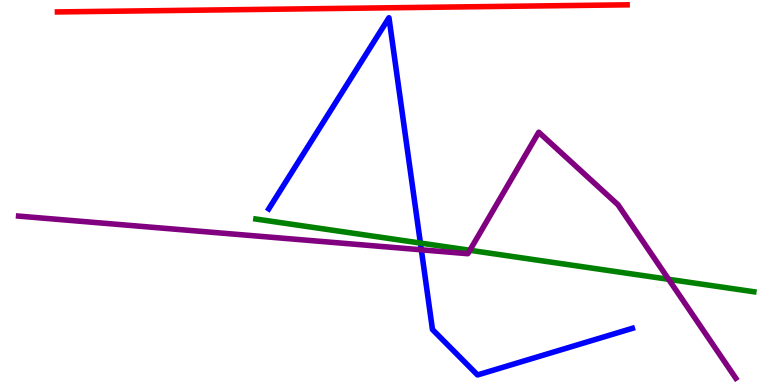[{'lines': ['blue', 'red'], 'intersections': []}, {'lines': ['green', 'red'], 'intersections': []}, {'lines': ['purple', 'red'], 'intersections': []}, {'lines': ['blue', 'green'], 'intersections': [{'x': 5.42, 'y': 3.69}]}, {'lines': ['blue', 'purple'], 'intersections': [{'x': 5.44, 'y': 3.51}]}, {'lines': ['green', 'purple'], 'intersections': [{'x': 6.06, 'y': 3.5}, {'x': 8.63, 'y': 2.75}]}]